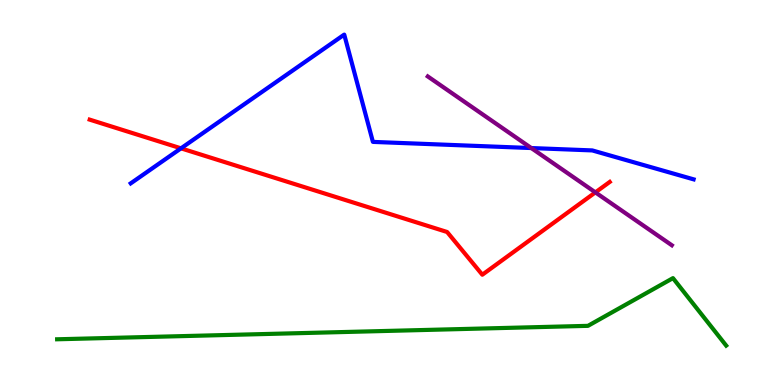[{'lines': ['blue', 'red'], 'intersections': [{'x': 2.34, 'y': 6.15}]}, {'lines': ['green', 'red'], 'intersections': []}, {'lines': ['purple', 'red'], 'intersections': [{'x': 7.68, 'y': 5.0}]}, {'lines': ['blue', 'green'], 'intersections': []}, {'lines': ['blue', 'purple'], 'intersections': [{'x': 6.86, 'y': 6.15}]}, {'lines': ['green', 'purple'], 'intersections': []}]